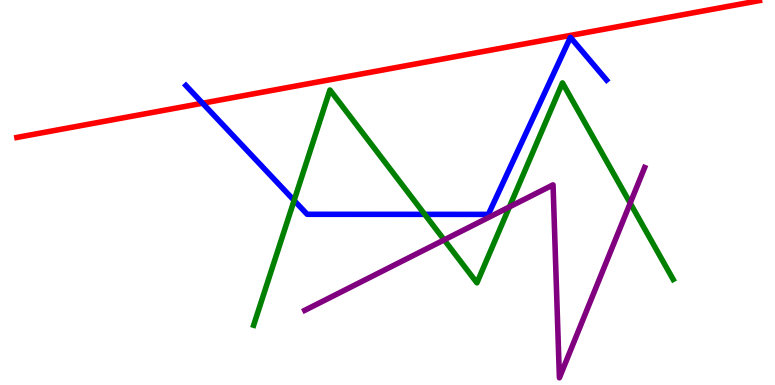[{'lines': ['blue', 'red'], 'intersections': [{'x': 2.61, 'y': 7.32}]}, {'lines': ['green', 'red'], 'intersections': []}, {'lines': ['purple', 'red'], 'intersections': []}, {'lines': ['blue', 'green'], 'intersections': [{'x': 3.8, 'y': 4.79}, {'x': 5.48, 'y': 4.43}]}, {'lines': ['blue', 'purple'], 'intersections': []}, {'lines': ['green', 'purple'], 'intersections': [{'x': 5.73, 'y': 3.77}, {'x': 6.57, 'y': 4.63}, {'x': 8.13, 'y': 4.72}]}]